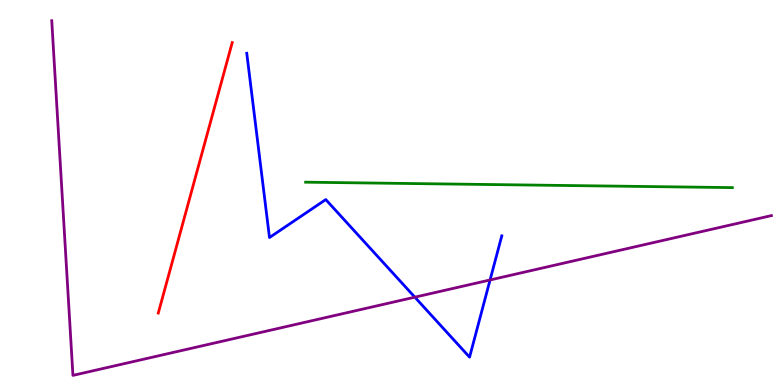[{'lines': ['blue', 'red'], 'intersections': []}, {'lines': ['green', 'red'], 'intersections': []}, {'lines': ['purple', 'red'], 'intersections': []}, {'lines': ['blue', 'green'], 'intersections': []}, {'lines': ['blue', 'purple'], 'intersections': [{'x': 5.35, 'y': 2.28}, {'x': 6.32, 'y': 2.73}]}, {'lines': ['green', 'purple'], 'intersections': []}]